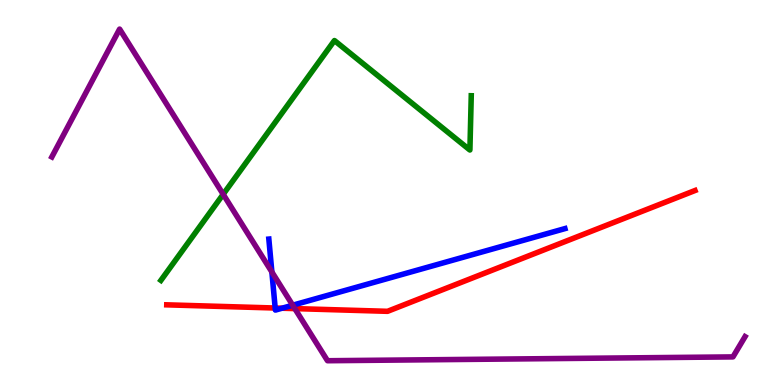[{'lines': ['blue', 'red'], 'intersections': [{'x': 3.55, 'y': 2.0}, {'x': 3.64, 'y': 1.99}]}, {'lines': ['green', 'red'], 'intersections': []}, {'lines': ['purple', 'red'], 'intersections': [{'x': 3.8, 'y': 1.98}]}, {'lines': ['blue', 'green'], 'intersections': []}, {'lines': ['blue', 'purple'], 'intersections': [{'x': 3.51, 'y': 2.94}, {'x': 3.78, 'y': 2.07}]}, {'lines': ['green', 'purple'], 'intersections': [{'x': 2.88, 'y': 4.95}]}]